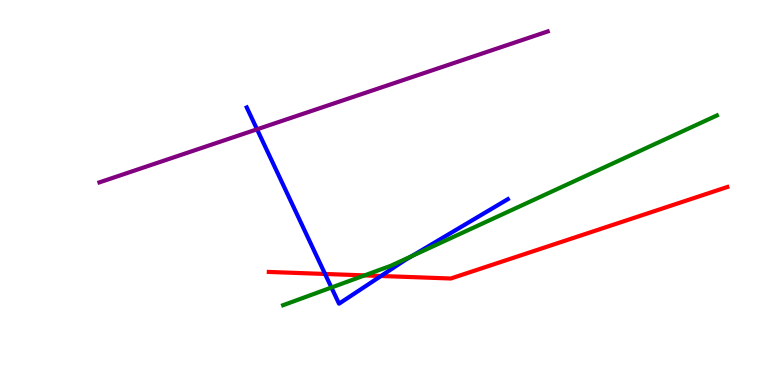[{'lines': ['blue', 'red'], 'intersections': [{'x': 4.19, 'y': 2.88}, {'x': 4.92, 'y': 2.83}]}, {'lines': ['green', 'red'], 'intersections': [{'x': 4.7, 'y': 2.85}]}, {'lines': ['purple', 'red'], 'intersections': []}, {'lines': ['blue', 'green'], 'intersections': [{'x': 4.28, 'y': 2.53}, {'x': 5.31, 'y': 3.35}]}, {'lines': ['blue', 'purple'], 'intersections': [{'x': 3.32, 'y': 6.64}]}, {'lines': ['green', 'purple'], 'intersections': []}]